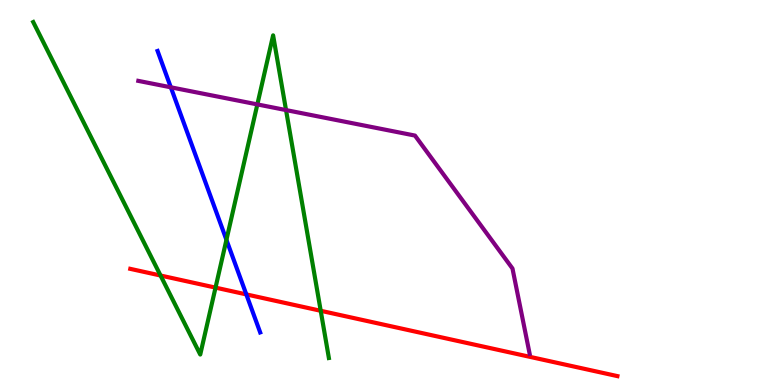[{'lines': ['blue', 'red'], 'intersections': [{'x': 3.18, 'y': 2.35}]}, {'lines': ['green', 'red'], 'intersections': [{'x': 2.07, 'y': 2.84}, {'x': 2.78, 'y': 2.53}, {'x': 4.14, 'y': 1.93}]}, {'lines': ['purple', 'red'], 'intersections': []}, {'lines': ['blue', 'green'], 'intersections': [{'x': 2.92, 'y': 3.77}]}, {'lines': ['blue', 'purple'], 'intersections': [{'x': 2.2, 'y': 7.73}]}, {'lines': ['green', 'purple'], 'intersections': [{'x': 3.32, 'y': 7.29}, {'x': 3.69, 'y': 7.14}]}]